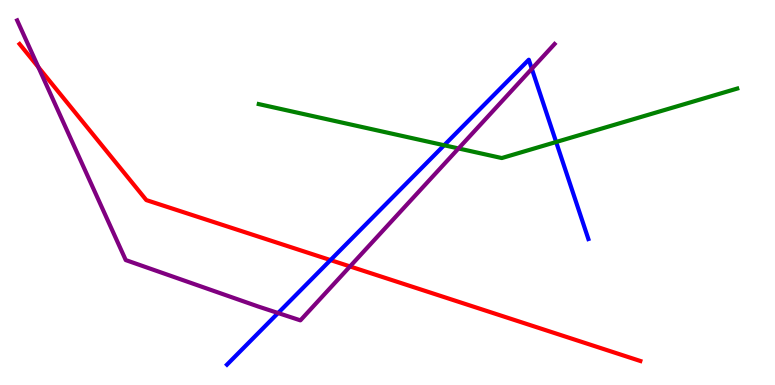[{'lines': ['blue', 'red'], 'intersections': [{'x': 4.26, 'y': 3.24}]}, {'lines': ['green', 'red'], 'intersections': []}, {'lines': ['purple', 'red'], 'intersections': [{'x': 0.495, 'y': 8.26}, {'x': 4.52, 'y': 3.08}]}, {'lines': ['blue', 'green'], 'intersections': [{'x': 5.73, 'y': 6.23}, {'x': 7.18, 'y': 6.31}]}, {'lines': ['blue', 'purple'], 'intersections': [{'x': 3.59, 'y': 1.87}, {'x': 6.86, 'y': 8.21}]}, {'lines': ['green', 'purple'], 'intersections': [{'x': 5.92, 'y': 6.14}]}]